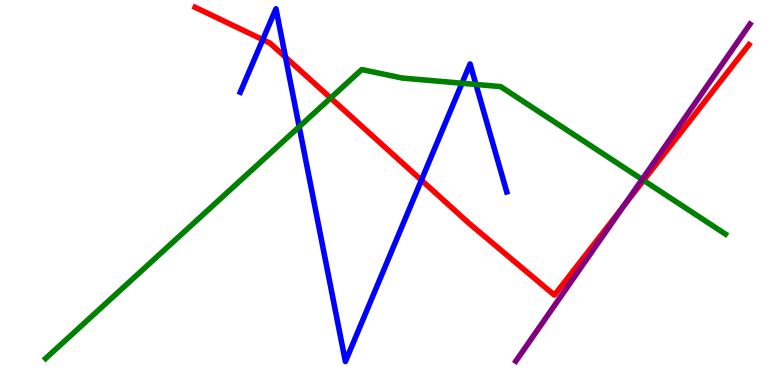[{'lines': ['blue', 'red'], 'intersections': [{'x': 3.39, 'y': 8.97}, {'x': 3.68, 'y': 8.51}, {'x': 5.44, 'y': 5.32}]}, {'lines': ['green', 'red'], 'intersections': [{'x': 4.27, 'y': 7.45}, {'x': 8.3, 'y': 5.31}]}, {'lines': ['purple', 'red'], 'intersections': [{'x': 8.05, 'y': 4.65}]}, {'lines': ['blue', 'green'], 'intersections': [{'x': 3.86, 'y': 6.71}, {'x': 5.96, 'y': 7.84}, {'x': 6.14, 'y': 7.81}]}, {'lines': ['blue', 'purple'], 'intersections': []}, {'lines': ['green', 'purple'], 'intersections': [{'x': 8.29, 'y': 5.34}]}]